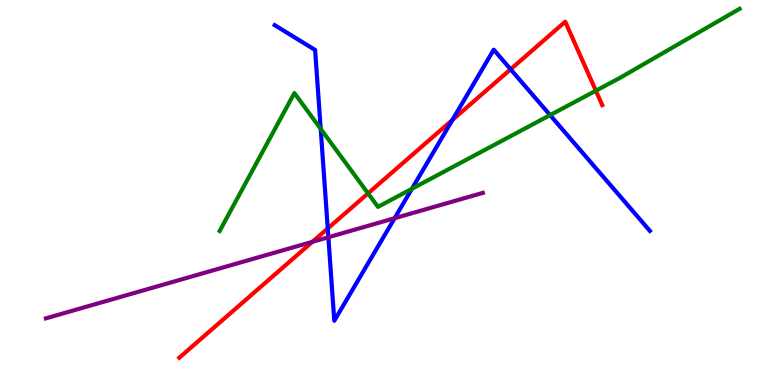[{'lines': ['blue', 'red'], 'intersections': [{'x': 4.23, 'y': 4.07}, {'x': 5.84, 'y': 6.88}, {'x': 6.59, 'y': 8.2}]}, {'lines': ['green', 'red'], 'intersections': [{'x': 4.75, 'y': 4.98}, {'x': 7.69, 'y': 7.64}]}, {'lines': ['purple', 'red'], 'intersections': [{'x': 4.03, 'y': 3.72}]}, {'lines': ['blue', 'green'], 'intersections': [{'x': 4.14, 'y': 6.65}, {'x': 5.31, 'y': 5.1}, {'x': 7.1, 'y': 7.01}]}, {'lines': ['blue', 'purple'], 'intersections': [{'x': 4.24, 'y': 3.84}, {'x': 5.09, 'y': 4.33}]}, {'lines': ['green', 'purple'], 'intersections': []}]